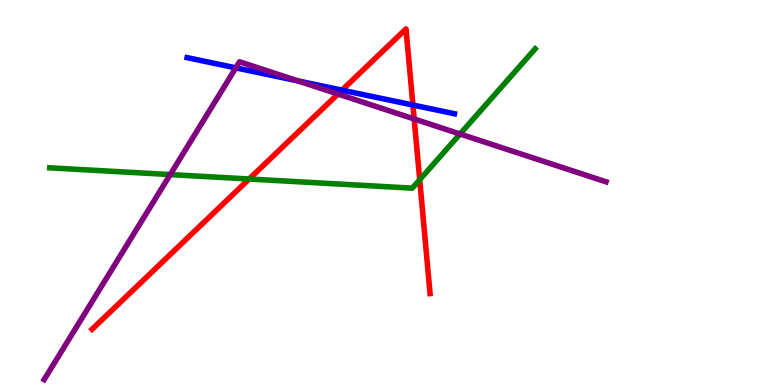[{'lines': ['blue', 'red'], 'intersections': [{'x': 4.41, 'y': 7.66}, {'x': 5.33, 'y': 7.27}]}, {'lines': ['green', 'red'], 'intersections': [{'x': 3.21, 'y': 5.35}, {'x': 5.42, 'y': 5.33}]}, {'lines': ['purple', 'red'], 'intersections': [{'x': 4.36, 'y': 7.56}, {'x': 5.34, 'y': 6.91}]}, {'lines': ['blue', 'green'], 'intersections': []}, {'lines': ['blue', 'purple'], 'intersections': [{'x': 3.04, 'y': 8.24}, {'x': 3.84, 'y': 7.9}]}, {'lines': ['green', 'purple'], 'intersections': [{'x': 2.2, 'y': 5.47}, {'x': 5.94, 'y': 6.52}]}]